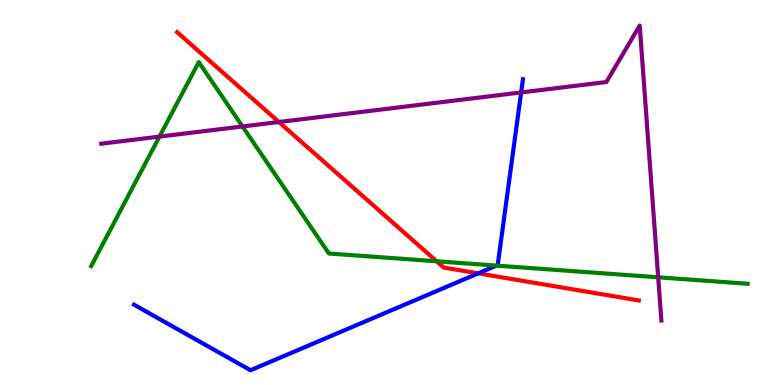[{'lines': ['blue', 'red'], 'intersections': [{'x': 6.17, 'y': 2.9}]}, {'lines': ['green', 'red'], 'intersections': [{'x': 5.63, 'y': 3.21}]}, {'lines': ['purple', 'red'], 'intersections': [{'x': 3.6, 'y': 6.83}]}, {'lines': ['blue', 'green'], 'intersections': [{'x': 6.41, 'y': 3.1}]}, {'lines': ['blue', 'purple'], 'intersections': [{'x': 6.72, 'y': 7.6}]}, {'lines': ['green', 'purple'], 'intersections': [{'x': 2.06, 'y': 6.45}, {'x': 3.13, 'y': 6.72}, {'x': 8.49, 'y': 2.8}]}]